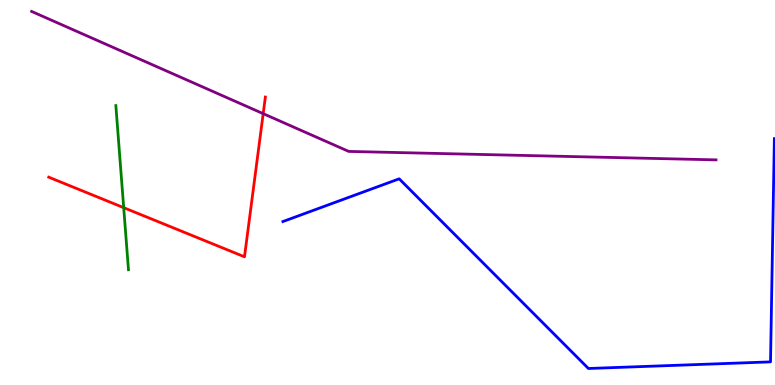[{'lines': ['blue', 'red'], 'intersections': []}, {'lines': ['green', 'red'], 'intersections': [{'x': 1.6, 'y': 4.61}]}, {'lines': ['purple', 'red'], 'intersections': [{'x': 3.4, 'y': 7.05}]}, {'lines': ['blue', 'green'], 'intersections': []}, {'lines': ['blue', 'purple'], 'intersections': []}, {'lines': ['green', 'purple'], 'intersections': []}]